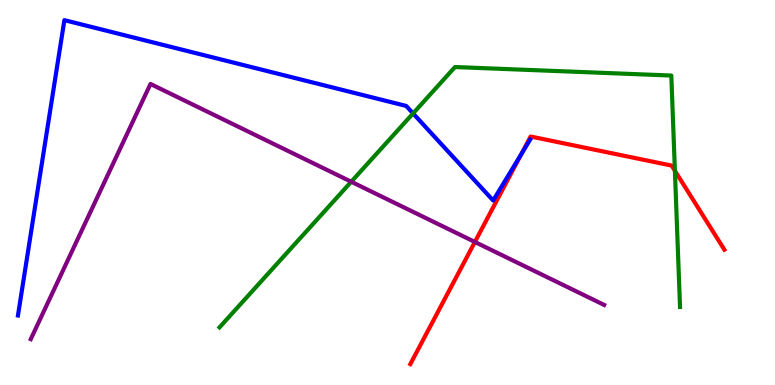[{'lines': ['blue', 'red'], 'intersections': [{'x': 6.73, 'y': 5.99}]}, {'lines': ['green', 'red'], 'intersections': [{'x': 8.71, 'y': 5.56}]}, {'lines': ['purple', 'red'], 'intersections': [{'x': 6.13, 'y': 3.72}]}, {'lines': ['blue', 'green'], 'intersections': [{'x': 5.33, 'y': 7.05}]}, {'lines': ['blue', 'purple'], 'intersections': []}, {'lines': ['green', 'purple'], 'intersections': [{'x': 4.53, 'y': 5.28}]}]